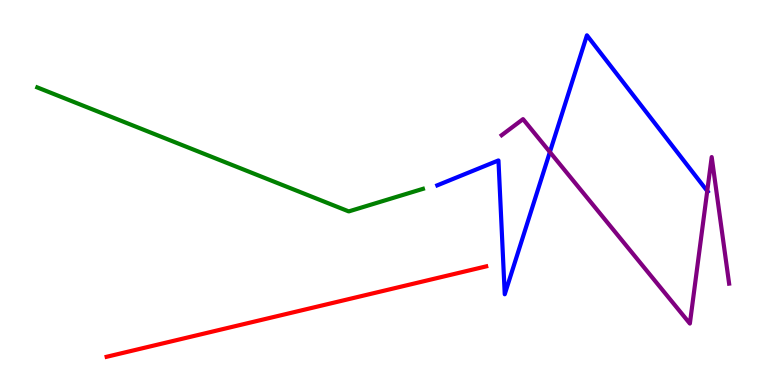[{'lines': ['blue', 'red'], 'intersections': []}, {'lines': ['green', 'red'], 'intersections': []}, {'lines': ['purple', 'red'], 'intersections': []}, {'lines': ['blue', 'green'], 'intersections': []}, {'lines': ['blue', 'purple'], 'intersections': [{'x': 7.1, 'y': 6.05}, {'x': 9.13, 'y': 5.04}]}, {'lines': ['green', 'purple'], 'intersections': []}]